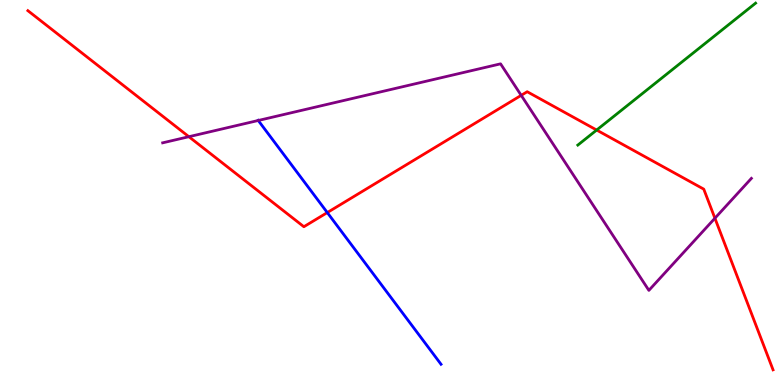[{'lines': ['blue', 'red'], 'intersections': [{'x': 4.22, 'y': 4.48}]}, {'lines': ['green', 'red'], 'intersections': [{'x': 7.7, 'y': 6.62}]}, {'lines': ['purple', 'red'], 'intersections': [{'x': 2.44, 'y': 6.45}, {'x': 6.73, 'y': 7.52}, {'x': 9.22, 'y': 4.33}]}, {'lines': ['blue', 'green'], 'intersections': []}, {'lines': ['blue', 'purple'], 'intersections': [{'x': 3.33, 'y': 6.87}]}, {'lines': ['green', 'purple'], 'intersections': []}]